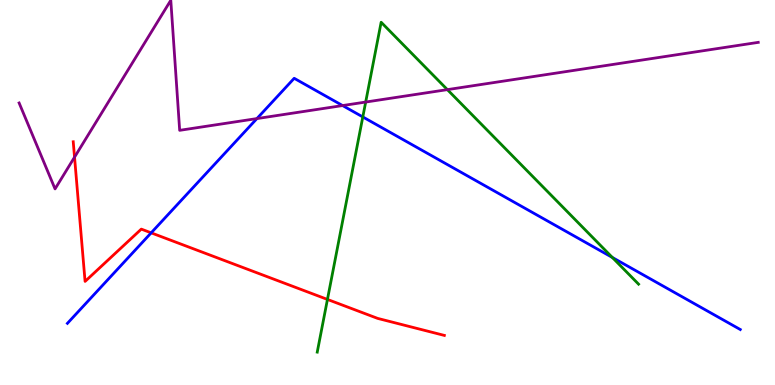[{'lines': ['blue', 'red'], 'intersections': [{'x': 1.95, 'y': 3.95}]}, {'lines': ['green', 'red'], 'intersections': [{'x': 4.23, 'y': 2.22}]}, {'lines': ['purple', 'red'], 'intersections': [{'x': 0.962, 'y': 5.92}]}, {'lines': ['blue', 'green'], 'intersections': [{'x': 4.68, 'y': 6.96}, {'x': 7.9, 'y': 3.31}]}, {'lines': ['blue', 'purple'], 'intersections': [{'x': 3.32, 'y': 6.92}, {'x': 4.42, 'y': 7.26}]}, {'lines': ['green', 'purple'], 'intersections': [{'x': 4.72, 'y': 7.35}, {'x': 5.77, 'y': 7.67}]}]